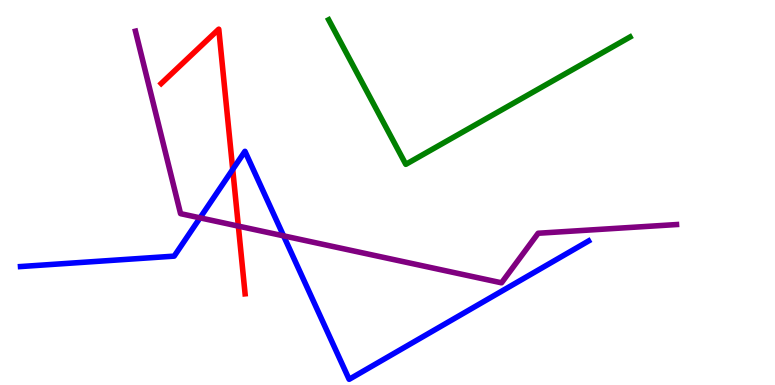[{'lines': ['blue', 'red'], 'intersections': [{'x': 3.0, 'y': 5.6}]}, {'lines': ['green', 'red'], 'intersections': []}, {'lines': ['purple', 'red'], 'intersections': [{'x': 3.08, 'y': 4.13}]}, {'lines': ['blue', 'green'], 'intersections': []}, {'lines': ['blue', 'purple'], 'intersections': [{'x': 2.58, 'y': 4.34}, {'x': 3.66, 'y': 3.87}]}, {'lines': ['green', 'purple'], 'intersections': []}]